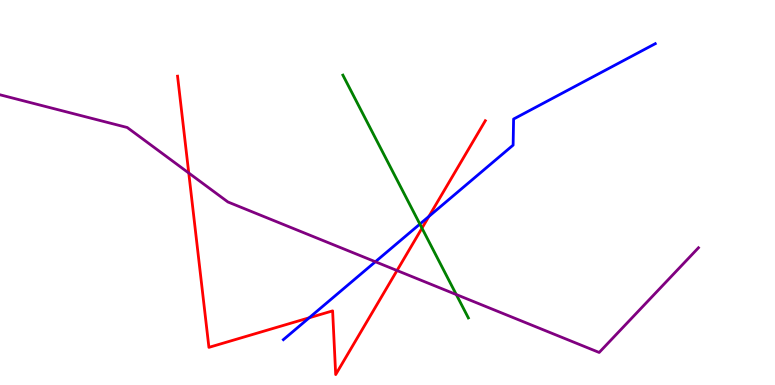[{'lines': ['blue', 'red'], 'intersections': [{'x': 3.99, 'y': 1.75}, {'x': 5.53, 'y': 4.38}]}, {'lines': ['green', 'red'], 'intersections': [{'x': 5.44, 'y': 4.07}]}, {'lines': ['purple', 'red'], 'intersections': [{'x': 2.44, 'y': 5.51}, {'x': 5.12, 'y': 2.97}]}, {'lines': ['blue', 'green'], 'intersections': [{'x': 5.42, 'y': 4.18}]}, {'lines': ['blue', 'purple'], 'intersections': [{'x': 4.84, 'y': 3.2}]}, {'lines': ['green', 'purple'], 'intersections': [{'x': 5.89, 'y': 2.35}]}]